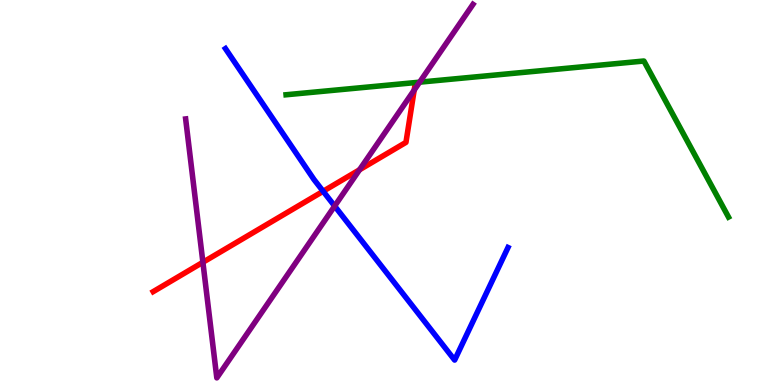[{'lines': ['blue', 'red'], 'intersections': [{'x': 4.17, 'y': 5.03}]}, {'lines': ['green', 'red'], 'intersections': []}, {'lines': ['purple', 'red'], 'intersections': [{'x': 2.62, 'y': 3.19}, {'x': 4.64, 'y': 5.59}, {'x': 5.34, 'y': 7.66}]}, {'lines': ['blue', 'green'], 'intersections': []}, {'lines': ['blue', 'purple'], 'intersections': [{'x': 4.32, 'y': 4.65}]}, {'lines': ['green', 'purple'], 'intersections': [{'x': 5.41, 'y': 7.87}]}]